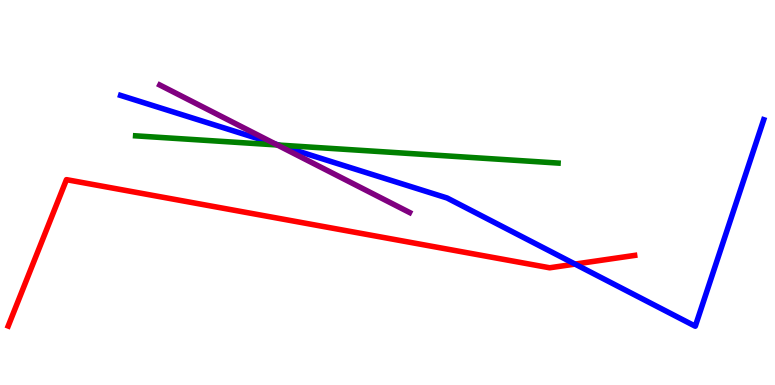[{'lines': ['blue', 'red'], 'intersections': [{'x': 7.42, 'y': 3.14}]}, {'lines': ['green', 'red'], 'intersections': []}, {'lines': ['purple', 'red'], 'intersections': []}, {'lines': ['blue', 'green'], 'intersections': [{'x': 3.59, 'y': 6.23}]}, {'lines': ['blue', 'purple'], 'intersections': [{'x': 3.56, 'y': 6.26}]}, {'lines': ['green', 'purple'], 'intersections': [{'x': 3.58, 'y': 6.23}]}]